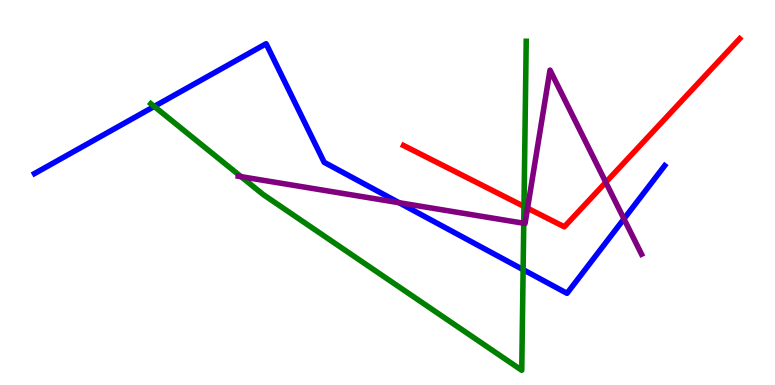[{'lines': ['blue', 'red'], 'intersections': []}, {'lines': ['green', 'red'], 'intersections': [{'x': 6.76, 'y': 4.64}]}, {'lines': ['purple', 'red'], 'intersections': [{'x': 6.81, 'y': 4.59}, {'x': 7.82, 'y': 5.26}]}, {'lines': ['blue', 'green'], 'intersections': [{'x': 1.99, 'y': 7.24}, {'x': 6.75, 'y': 3.0}]}, {'lines': ['blue', 'purple'], 'intersections': [{'x': 5.15, 'y': 4.74}, {'x': 8.05, 'y': 4.32}]}, {'lines': ['green', 'purple'], 'intersections': [{'x': 3.11, 'y': 5.41}, {'x': 6.76, 'y': 4.2}]}]